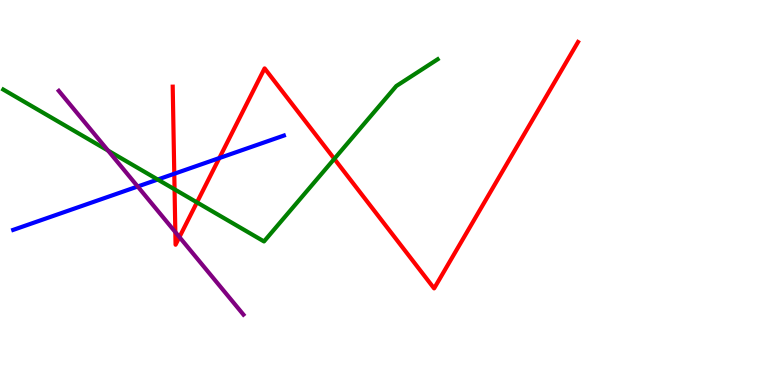[{'lines': ['blue', 'red'], 'intersections': [{'x': 2.25, 'y': 5.49}, {'x': 2.83, 'y': 5.89}]}, {'lines': ['green', 'red'], 'intersections': [{'x': 2.25, 'y': 5.08}, {'x': 2.54, 'y': 4.74}, {'x': 4.31, 'y': 5.87}]}, {'lines': ['purple', 'red'], 'intersections': [{'x': 2.26, 'y': 3.97}, {'x': 2.32, 'y': 3.84}]}, {'lines': ['blue', 'green'], 'intersections': [{'x': 2.04, 'y': 5.34}]}, {'lines': ['blue', 'purple'], 'intersections': [{'x': 1.78, 'y': 5.16}]}, {'lines': ['green', 'purple'], 'intersections': [{'x': 1.39, 'y': 6.09}]}]